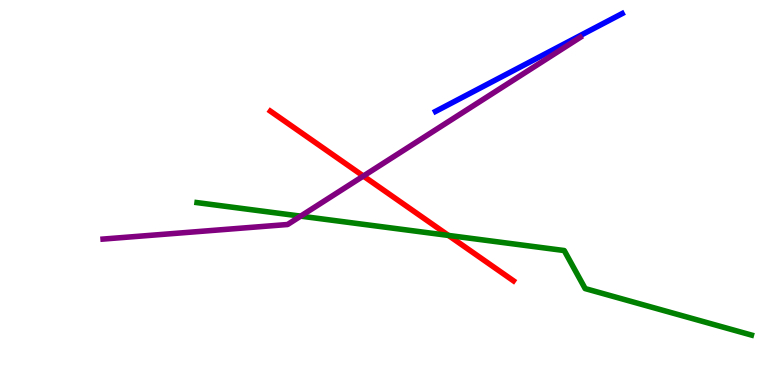[{'lines': ['blue', 'red'], 'intersections': []}, {'lines': ['green', 'red'], 'intersections': [{'x': 5.79, 'y': 3.88}]}, {'lines': ['purple', 'red'], 'intersections': [{'x': 4.69, 'y': 5.43}]}, {'lines': ['blue', 'green'], 'intersections': []}, {'lines': ['blue', 'purple'], 'intersections': []}, {'lines': ['green', 'purple'], 'intersections': [{'x': 3.88, 'y': 4.39}]}]